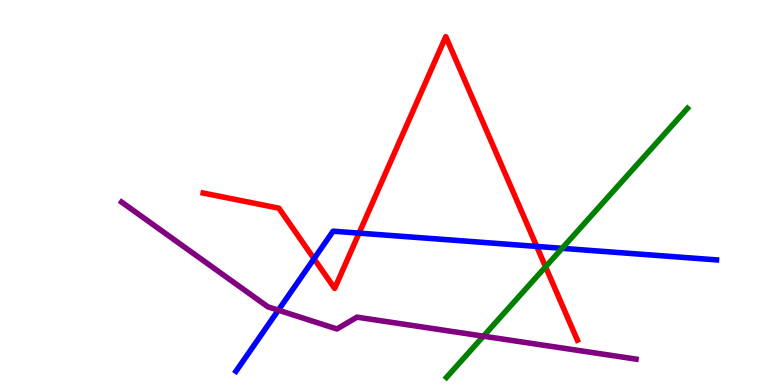[{'lines': ['blue', 'red'], 'intersections': [{'x': 4.05, 'y': 3.28}, {'x': 4.63, 'y': 3.94}, {'x': 6.93, 'y': 3.6}]}, {'lines': ['green', 'red'], 'intersections': [{'x': 7.04, 'y': 3.07}]}, {'lines': ['purple', 'red'], 'intersections': []}, {'lines': ['blue', 'green'], 'intersections': [{'x': 7.25, 'y': 3.55}]}, {'lines': ['blue', 'purple'], 'intersections': [{'x': 3.59, 'y': 1.94}]}, {'lines': ['green', 'purple'], 'intersections': [{'x': 6.24, 'y': 1.27}]}]